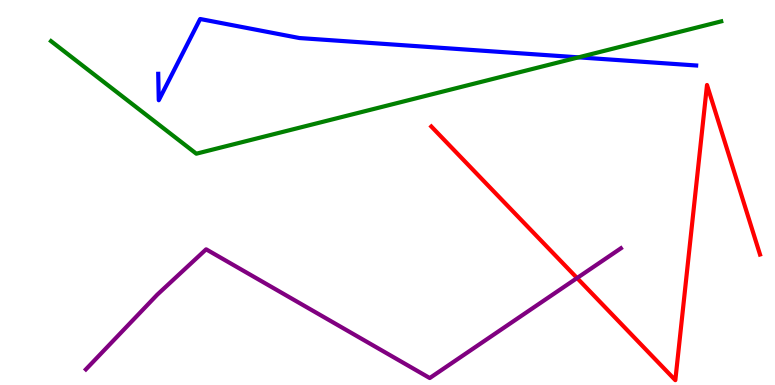[{'lines': ['blue', 'red'], 'intersections': []}, {'lines': ['green', 'red'], 'intersections': []}, {'lines': ['purple', 'red'], 'intersections': [{'x': 7.45, 'y': 2.78}]}, {'lines': ['blue', 'green'], 'intersections': [{'x': 7.46, 'y': 8.51}]}, {'lines': ['blue', 'purple'], 'intersections': []}, {'lines': ['green', 'purple'], 'intersections': []}]